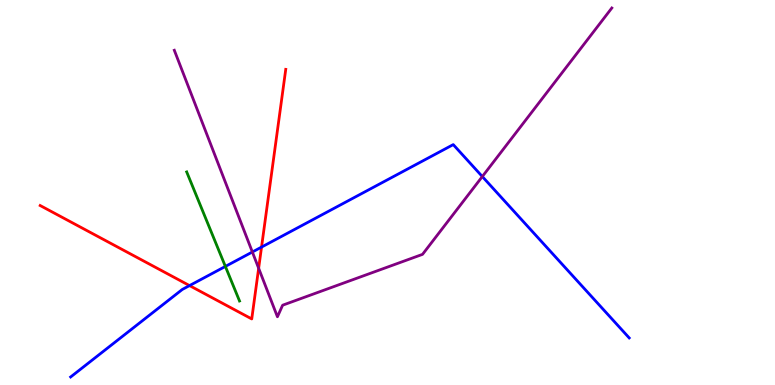[{'lines': ['blue', 'red'], 'intersections': [{'x': 2.45, 'y': 2.58}, {'x': 3.37, 'y': 3.58}]}, {'lines': ['green', 'red'], 'intersections': []}, {'lines': ['purple', 'red'], 'intersections': [{'x': 3.34, 'y': 3.03}]}, {'lines': ['blue', 'green'], 'intersections': [{'x': 2.91, 'y': 3.08}]}, {'lines': ['blue', 'purple'], 'intersections': [{'x': 3.26, 'y': 3.45}, {'x': 6.22, 'y': 5.41}]}, {'lines': ['green', 'purple'], 'intersections': []}]